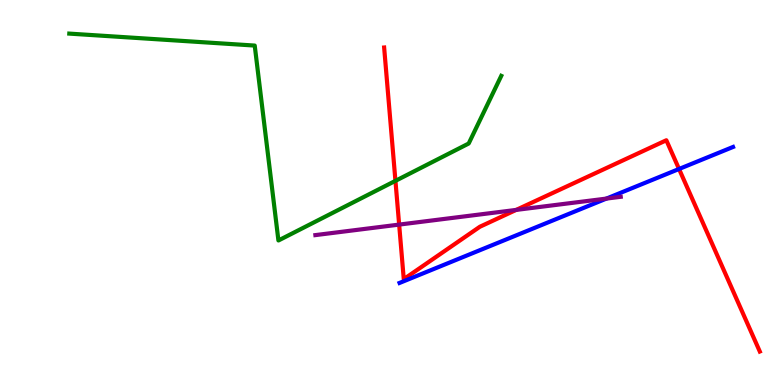[{'lines': ['blue', 'red'], 'intersections': [{'x': 8.76, 'y': 5.61}]}, {'lines': ['green', 'red'], 'intersections': [{'x': 5.1, 'y': 5.3}]}, {'lines': ['purple', 'red'], 'intersections': [{'x': 5.15, 'y': 4.17}, {'x': 6.66, 'y': 4.55}]}, {'lines': ['blue', 'green'], 'intersections': []}, {'lines': ['blue', 'purple'], 'intersections': [{'x': 7.82, 'y': 4.84}]}, {'lines': ['green', 'purple'], 'intersections': []}]